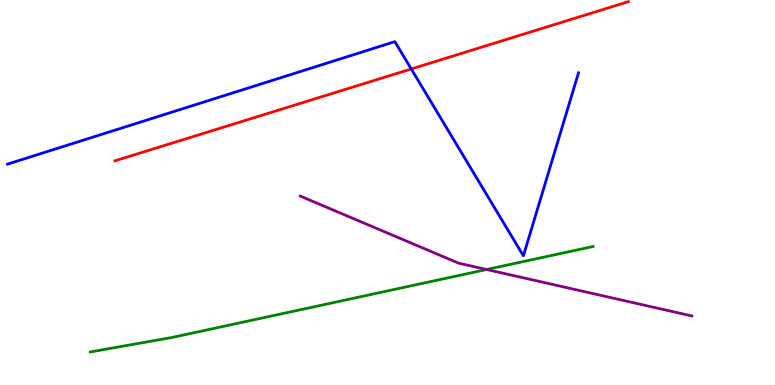[{'lines': ['blue', 'red'], 'intersections': [{'x': 5.31, 'y': 8.21}]}, {'lines': ['green', 'red'], 'intersections': []}, {'lines': ['purple', 'red'], 'intersections': []}, {'lines': ['blue', 'green'], 'intersections': []}, {'lines': ['blue', 'purple'], 'intersections': []}, {'lines': ['green', 'purple'], 'intersections': [{'x': 6.28, 'y': 3.0}]}]